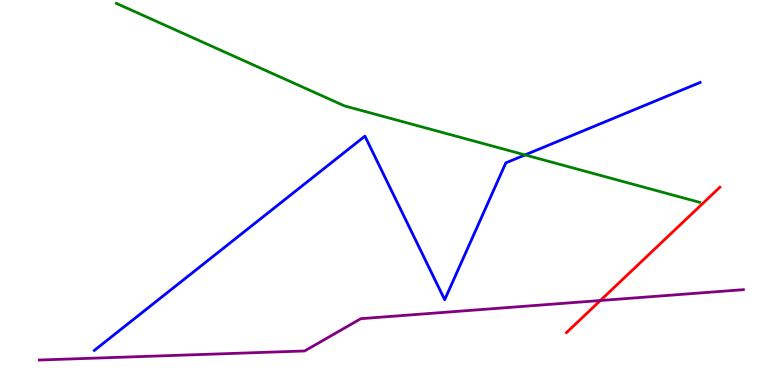[{'lines': ['blue', 'red'], 'intersections': []}, {'lines': ['green', 'red'], 'intersections': []}, {'lines': ['purple', 'red'], 'intersections': [{'x': 7.75, 'y': 2.19}]}, {'lines': ['blue', 'green'], 'intersections': [{'x': 6.77, 'y': 5.98}]}, {'lines': ['blue', 'purple'], 'intersections': []}, {'lines': ['green', 'purple'], 'intersections': []}]